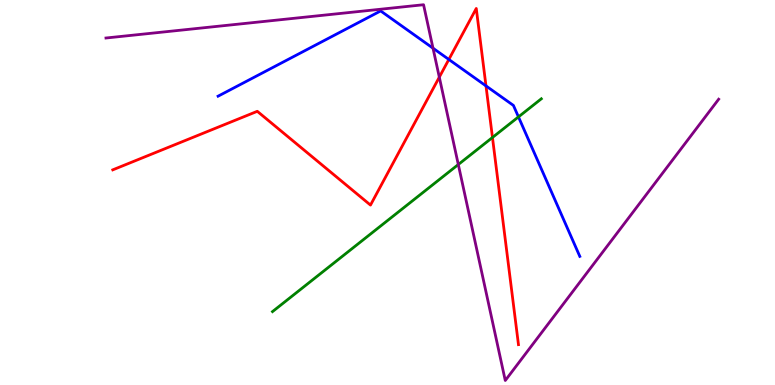[{'lines': ['blue', 'red'], 'intersections': [{'x': 5.79, 'y': 8.46}, {'x': 6.27, 'y': 7.77}]}, {'lines': ['green', 'red'], 'intersections': [{'x': 6.35, 'y': 6.43}]}, {'lines': ['purple', 'red'], 'intersections': [{'x': 5.67, 'y': 8.0}]}, {'lines': ['blue', 'green'], 'intersections': [{'x': 6.69, 'y': 6.96}]}, {'lines': ['blue', 'purple'], 'intersections': [{'x': 5.59, 'y': 8.75}]}, {'lines': ['green', 'purple'], 'intersections': [{'x': 5.91, 'y': 5.73}]}]